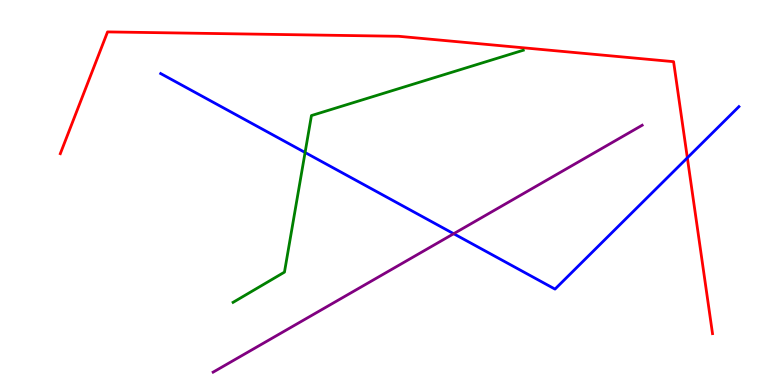[{'lines': ['blue', 'red'], 'intersections': [{'x': 8.87, 'y': 5.9}]}, {'lines': ['green', 'red'], 'intersections': []}, {'lines': ['purple', 'red'], 'intersections': []}, {'lines': ['blue', 'green'], 'intersections': [{'x': 3.94, 'y': 6.04}]}, {'lines': ['blue', 'purple'], 'intersections': [{'x': 5.85, 'y': 3.93}]}, {'lines': ['green', 'purple'], 'intersections': []}]